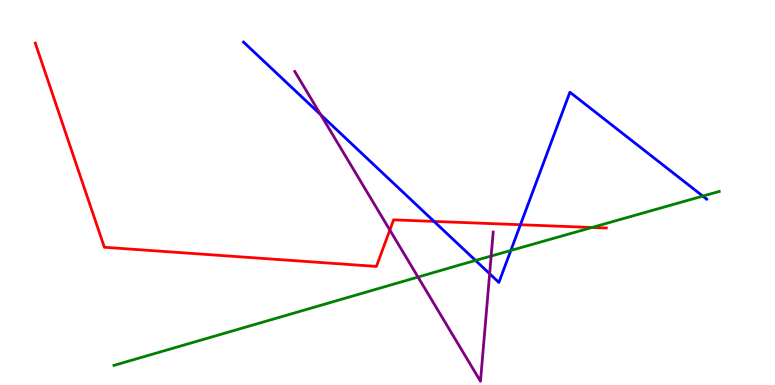[{'lines': ['blue', 'red'], 'intersections': [{'x': 5.6, 'y': 4.25}, {'x': 6.72, 'y': 4.16}]}, {'lines': ['green', 'red'], 'intersections': [{'x': 7.64, 'y': 4.09}]}, {'lines': ['purple', 'red'], 'intersections': [{'x': 5.03, 'y': 4.02}]}, {'lines': ['blue', 'green'], 'intersections': [{'x': 6.14, 'y': 3.23}, {'x': 6.59, 'y': 3.49}, {'x': 9.07, 'y': 4.91}]}, {'lines': ['blue', 'purple'], 'intersections': [{'x': 4.14, 'y': 7.02}, {'x': 6.32, 'y': 2.89}]}, {'lines': ['green', 'purple'], 'intersections': [{'x': 5.39, 'y': 2.8}, {'x': 6.34, 'y': 3.35}]}]